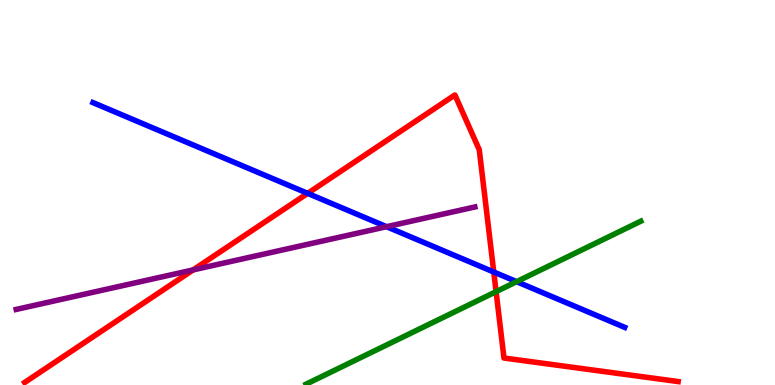[{'lines': ['blue', 'red'], 'intersections': [{'x': 3.97, 'y': 4.98}, {'x': 6.37, 'y': 2.93}]}, {'lines': ['green', 'red'], 'intersections': [{'x': 6.4, 'y': 2.42}]}, {'lines': ['purple', 'red'], 'intersections': [{'x': 2.49, 'y': 2.99}]}, {'lines': ['blue', 'green'], 'intersections': [{'x': 6.67, 'y': 2.68}]}, {'lines': ['blue', 'purple'], 'intersections': [{'x': 4.99, 'y': 4.11}]}, {'lines': ['green', 'purple'], 'intersections': []}]